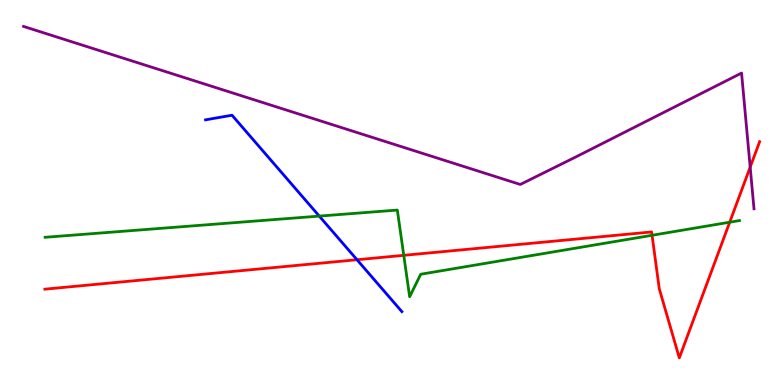[{'lines': ['blue', 'red'], 'intersections': [{'x': 4.61, 'y': 3.25}]}, {'lines': ['green', 'red'], 'intersections': [{'x': 5.21, 'y': 3.37}, {'x': 8.41, 'y': 3.89}, {'x': 9.42, 'y': 4.23}]}, {'lines': ['purple', 'red'], 'intersections': [{'x': 9.68, 'y': 5.66}]}, {'lines': ['blue', 'green'], 'intersections': [{'x': 4.12, 'y': 4.39}]}, {'lines': ['blue', 'purple'], 'intersections': []}, {'lines': ['green', 'purple'], 'intersections': []}]